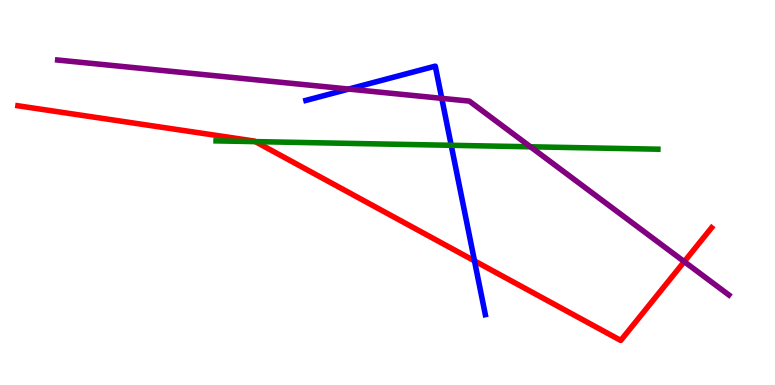[{'lines': ['blue', 'red'], 'intersections': [{'x': 6.12, 'y': 3.22}]}, {'lines': ['green', 'red'], 'intersections': [{'x': 3.29, 'y': 6.32}]}, {'lines': ['purple', 'red'], 'intersections': [{'x': 8.83, 'y': 3.2}]}, {'lines': ['blue', 'green'], 'intersections': [{'x': 5.82, 'y': 6.23}]}, {'lines': ['blue', 'purple'], 'intersections': [{'x': 4.5, 'y': 7.69}, {'x': 5.7, 'y': 7.45}]}, {'lines': ['green', 'purple'], 'intersections': [{'x': 6.84, 'y': 6.19}]}]